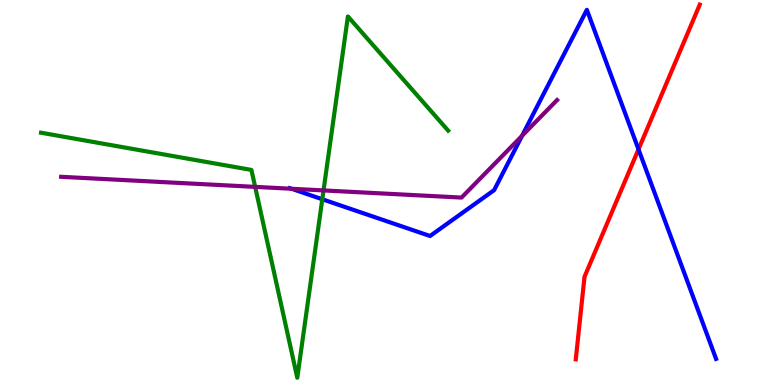[{'lines': ['blue', 'red'], 'intersections': [{'x': 8.24, 'y': 6.12}]}, {'lines': ['green', 'red'], 'intersections': []}, {'lines': ['purple', 'red'], 'intersections': []}, {'lines': ['blue', 'green'], 'intersections': [{'x': 4.16, 'y': 4.82}]}, {'lines': ['blue', 'purple'], 'intersections': [{'x': 3.76, 'y': 5.1}, {'x': 6.74, 'y': 6.47}]}, {'lines': ['green', 'purple'], 'intersections': [{'x': 3.29, 'y': 5.15}, {'x': 4.17, 'y': 5.05}]}]